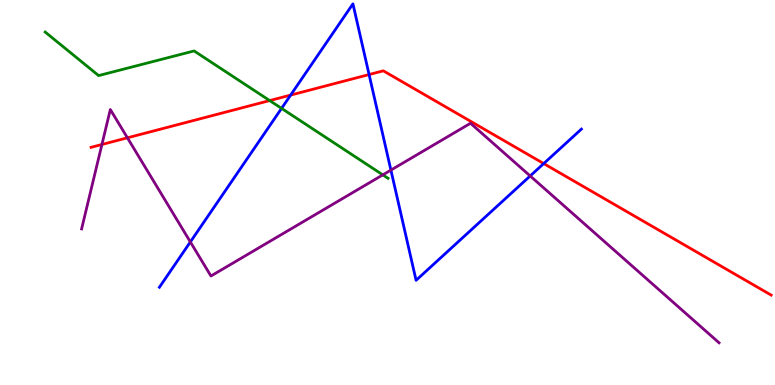[{'lines': ['blue', 'red'], 'intersections': [{'x': 3.75, 'y': 7.53}, {'x': 4.76, 'y': 8.06}, {'x': 7.02, 'y': 5.75}]}, {'lines': ['green', 'red'], 'intersections': [{'x': 3.48, 'y': 7.39}]}, {'lines': ['purple', 'red'], 'intersections': [{'x': 1.32, 'y': 6.25}, {'x': 1.64, 'y': 6.42}]}, {'lines': ['blue', 'green'], 'intersections': [{'x': 3.63, 'y': 7.19}]}, {'lines': ['blue', 'purple'], 'intersections': [{'x': 2.46, 'y': 3.72}, {'x': 5.04, 'y': 5.58}, {'x': 6.84, 'y': 5.43}]}, {'lines': ['green', 'purple'], 'intersections': [{'x': 4.94, 'y': 5.46}]}]